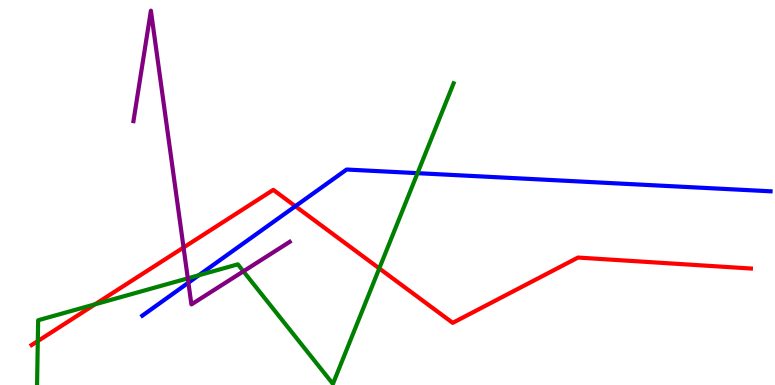[{'lines': ['blue', 'red'], 'intersections': [{'x': 3.81, 'y': 4.64}]}, {'lines': ['green', 'red'], 'intersections': [{'x': 0.488, 'y': 1.14}, {'x': 1.23, 'y': 2.1}, {'x': 4.89, 'y': 3.03}]}, {'lines': ['purple', 'red'], 'intersections': [{'x': 2.37, 'y': 3.57}]}, {'lines': ['blue', 'green'], 'intersections': [{'x': 2.57, 'y': 2.85}, {'x': 5.39, 'y': 5.5}]}, {'lines': ['blue', 'purple'], 'intersections': [{'x': 2.43, 'y': 2.66}]}, {'lines': ['green', 'purple'], 'intersections': [{'x': 2.42, 'y': 2.77}, {'x': 3.14, 'y': 2.95}]}]